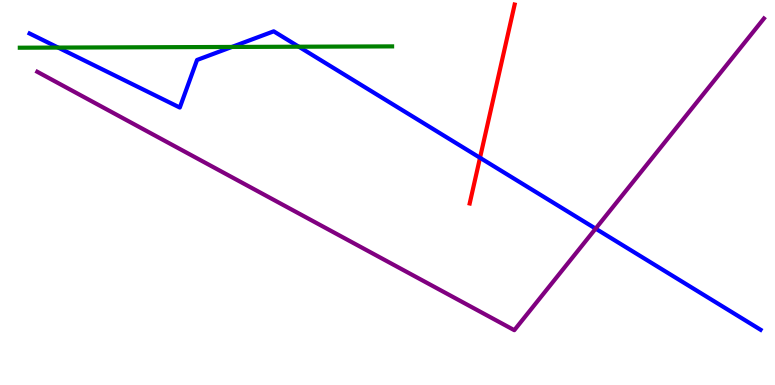[{'lines': ['blue', 'red'], 'intersections': [{'x': 6.19, 'y': 5.9}]}, {'lines': ['green', 'red'], 'intersections': []}, {'lines': ['purple', 'red'], 'intersections': []}, {'lines': ['blue', 'green'], 'intersections': [{'x': 0.75, 'y': 8.76}, {'x': 2.99, 'y': 8.78}, {'x': 3.86, 'y': 8.79}]}, {'lines': ['blue', 'purple'], 'intersections': [{'x': 7.69, 'y': 4.06}]}, {'lines': ['green', 'purple'], 'intersections': []}]